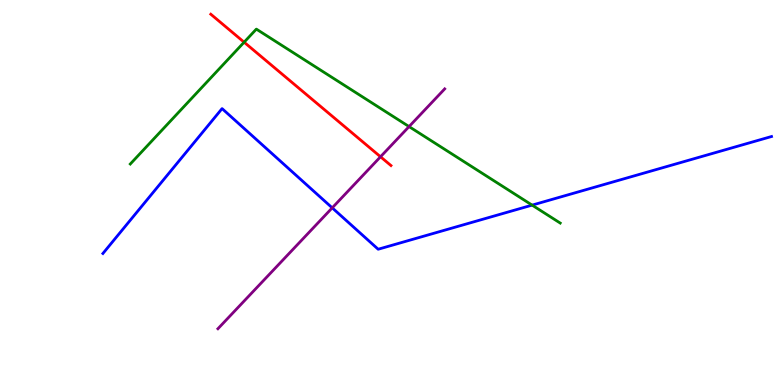[{'lines': ['blue', 'red'], 'intersections': []}, {'lines': ['green', 'red'], 'intersections': [{'x': 3.15, 'y': 8.9}]}, {'lines': ['purple', 'red'], 'intersections': [{'x': 4.91, 'y': 5.93}]}, {'lines': ['blue', 'green'], 'intersections': [{'x': 6.87, 'y': 4.67}]}, {'lines': ['blue', 'purple'], 'intersections': [{'x': 4.29, 'y': 4.6}]}, {'lines': ['green', 'purple'], 'intersections': [{'x': 5.28, 'y': 6.71}]}]